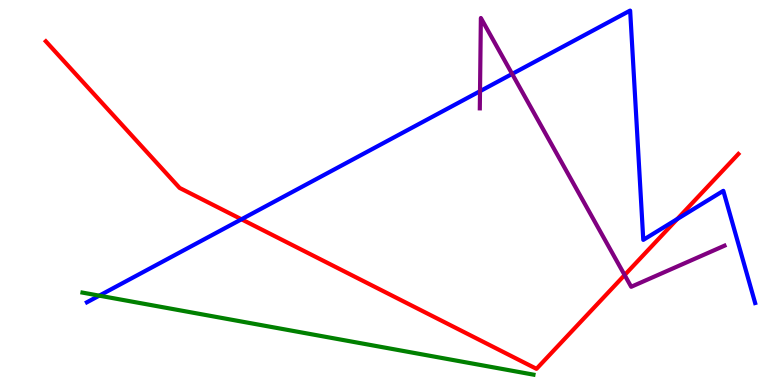[{'lines': ['blue', 'red'], 'intersections': [{'x': 3.12, 'y': 4.3}, {'x': 8.74, 'y': 4.31}]}, {'lines': ['green', 'red'], 'intersections': []}, {'lines': ['purple', 'red'], 'intersections': [{'x': 8.06, 'y': 2.86}]}, {'lines': ['blue', 'green'], 'intersections': [{'x': 1.28, 'y': 2.32}]}, {'lines': ['blue', 'purple'], 'intersections': [{'x': 6.19, 'y': 7.63}, {'x': 6.61, 'y': 8.08}]}, {'lines': ['green', 'purple'], 'intersections': []}]